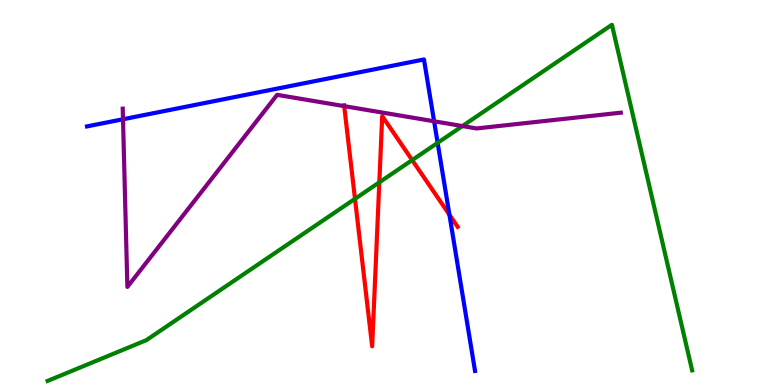[{'lines': ['blue', 'red'], 'intersections': [{'x': 5.8, 'y': 4.42}]}, {'lines': ['green', 'red'], 'intersections': [{'x': 4.58, 'y': 4.84}, {'x': 4.89, 'y': 5.26}, {'x': 5.32, 'y': 5.84}]}, {'lines': ['purple', 'red'], 'intersections': [{'x': 4.44, 'y': 7.24}]}, {'lines': ['blue', 'green'], 'intersections': [{'x': 5.65, 'y': 6.29}]}, {'lines': ['blue', 'purple'], 'intersections': [{'x': 1.59, 'y': 6.9}, {'x': 5.6, 'y': 6.85}]}, {'lines': ['green', 'purple'], 'intersections': [{'x': 5.97, 'y': 6.73}]}]